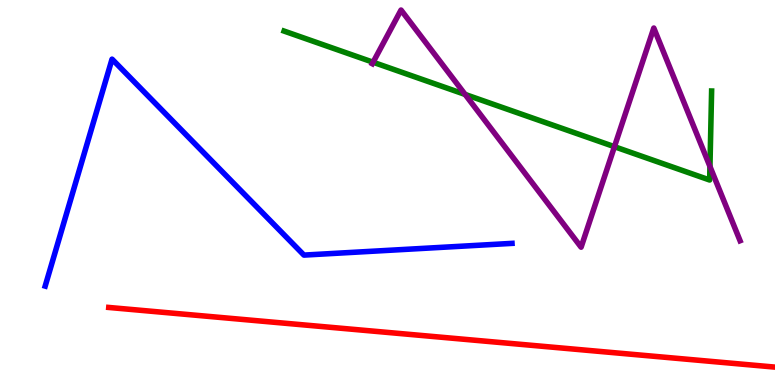[{'lines': ['blue', 'red'], 'intersections': []}, {'lines': ['green', 'red'], 'intersections': []}, {'lines': ['purple', 'red'], 'intersections': []}, {'lines': ['blue', 'green'], 'intersections': []}, {'lines': ['blue', 'purple'], 'intersections': []}, {'lines': ['green', 'purple'], 'intersections': [{'x': 4.81, 'y': 8.38}, {'x': 6.0, 'y': 7.55}, {'x': 7.93, 'y': 6.19}, {'x': 9.16, 'y': 5.68}]}]